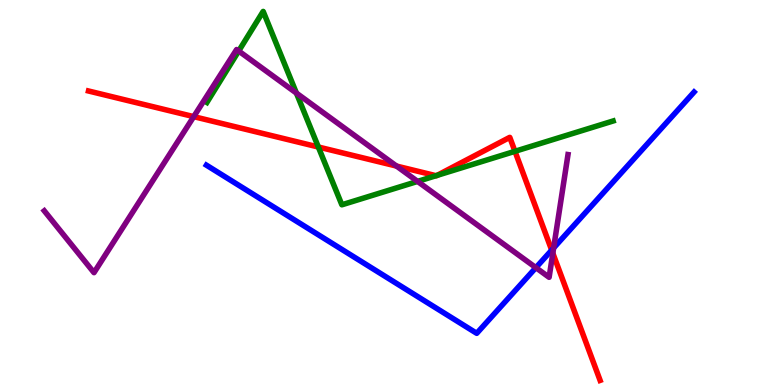[{'lines': ['blue', 'red'], 'intersections': [{'x': 7.12, 'y': 3.5}]}, {'lines': ['green', 'red'], 'intersections': [{'x': 4.11, 'y': 6.18}, {'x': 5.63, 'y': 5.44}, {'x': 5.64, 'y': 5.44}, {'x': 6.64, 'y': 6.07}]}, {'lines': ['purple', 'red'], 'intersections': [{'x': 2.5, 'y': 6.97}, {'x': 5.12, 'y': 5.69}, {'x': 7.13, 'y': 3.42}]}, {'lines': ['blue', 'green'], 'intersections': []}, {'lines': ['blue', 'purple'], 'intersections': [{'x': 6.91, 'y': 3.05}, {'x': 7.14, 'y': 3.56}]}, {'lines': ['green', 'purple'], 'intersections': [{'x': 3.08, 'y': 8.67}, {'x': 3.82, 'y': 7.58}, {'x': 5.39, 'y': 5.29}]}]